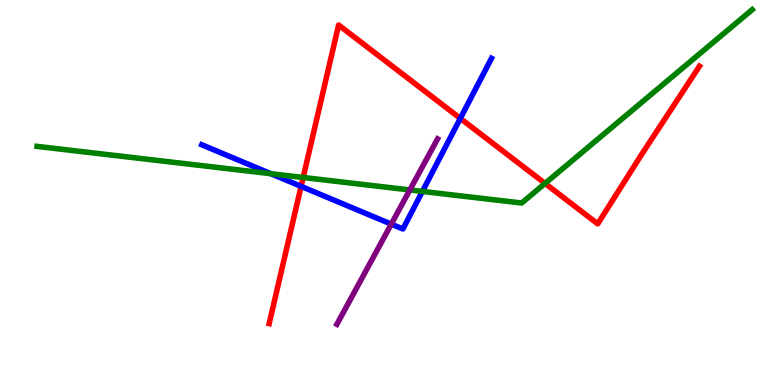[{'lines': ['blue', 'red'], 'intersections': [{'x': 3.89, 'y': 5.16}, {'x': 5.94, 'y': 6.92}]}, {'lines': ['green', 'red'], 'intersections': [{'x': 3.91, 'y': 5.39}, {'x': 7.03, 'y': 5.24}]}, {'lines': ['purple', 'red'], 'intersections': []}, {'lines': ['blue', 'green'], 'intersections': [{'x': 3.49, 'y': 5.49}, {'x': 5.45, 'y': 5.03}]}, {'lines': ['blue', 'purple'], 'intersections': [{'x': 5.05, 'y': 4.18}]}, {'lines': ['green', 'purple'], 'intersections': [{'x': 5.29, 'y': 5.07}]}]